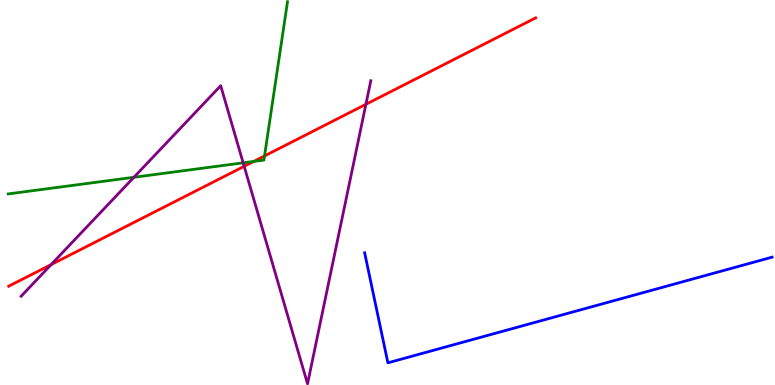[{'lines': ['blue', 'red'], 'intersections': []}, {'lines': ['green', 'red'], 'intersections': [{'x': 3.27, 'y': 5.81}, {'x': 3.41, 'y': 5.95}]}, {'lines': ['purple', 'red'], 'intersections': [{'x': 0.659, 'y': 3.13}, {'x': 3.15, 'y': 5.68}, {'x': 4.72, 'y': 7.29}]}, {'lines': ['blue', 'green'], 'intersections': []}, {'lines': ['blue', 'purple'], 'intersections': []}, {'lines': ['green', 'purple'], 'intersections': [{'x': 1.73, 'y': 5.4}, {'x': 3.14, 'y': 5.77}]}]